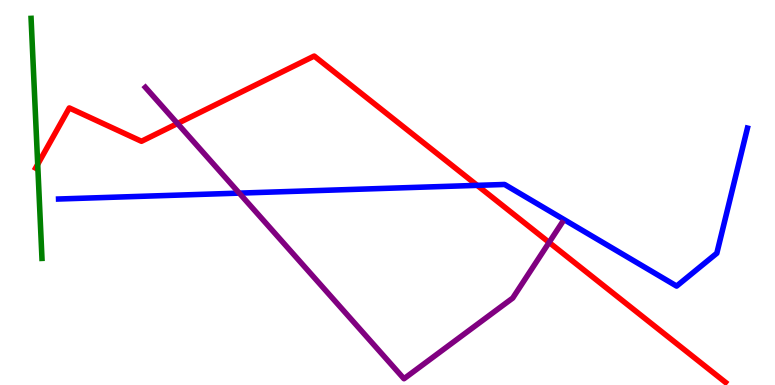[{'lines': ['blue', 'red'], 'intersections': [{'x': 6.16, 'y': 5.19}]}, {'lines': ['green', 'red'], 'intersections': [{'x': 0.486, 'y': 5.73}]}, {'lines': ['purple', 'red'], 'intersections': [{'x': 2.29, 'y': 6.79}, {'x': 7.09, 'y': 3.7}]}, {'lines': ['blue', 'green'], 'intersections': []}, {'lines': ['blue', 'purple'], 'intersections': [{'x': 3.09, 'y': 4.98}]}, {'lines': ['green', 'purple'], 'intersections': []}]